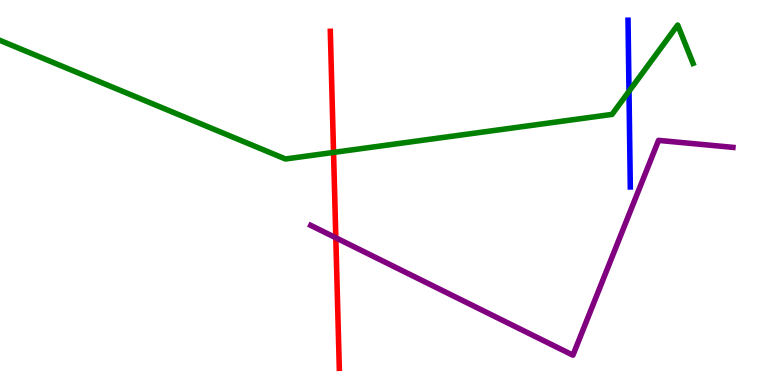[{'lines': ['blue', 'red'], 'intersections': []}, {'lines': ['green', 'red'], 'intersections': [{'x': 4.3, 'y': 6.04}]}, {'lines': ['purple', 'red'], 'intersections': [{'x': 4.33, 'y': 3.82}]}, {'lines': ['blue', 'green'], 'intersections': [{'x': 8.12, 'y': 7.63}]}, {'lines': ['blue', 'purple'], 'intersections': []}, {'lines': ['green', 'purple'], 'intersections': []}]